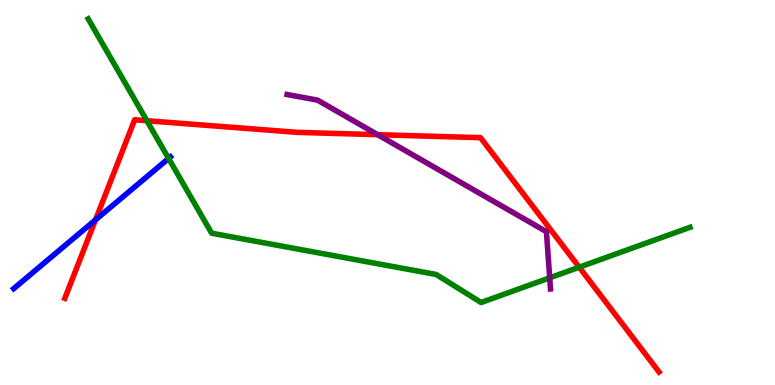[{'lines': ['blue', 'red'], 'intersections': [{'x': 1.23, 'y': 4.29}]}, {'lines': ['green', 'red'], 'intersections': [{'x': 1.9, 'y': 6.86}, {'x': 7.47, 'y': 3.06}]}, {'lines': ['purple', 'red'], 'intersections': [{'x': 4.87, 'y': 6.5}]}, {'lines': ['blue', 'green'], 'intersections': [{'x': 2.18, 'y': 5.88}]}, {'lines': ['blue', 'purple'], 'intersections': []}, {'lines': ['green', 'purple'], 'intersections': [{'x': 7.09, 'y': 2.78}]}]